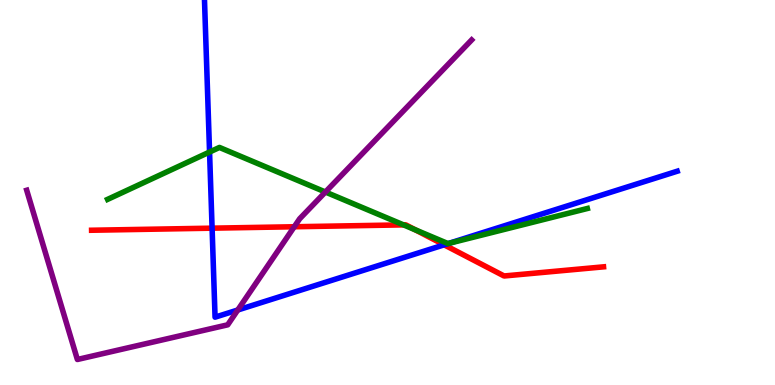[{'lines': ['blue', 'red'], 'intersections': [{'x': 2.74, 'y': 4.07}, {'x': 5.73, 'y': 3.64}]}, {'lines': ['green', 'red'], 'intersections': [{'x': 5.21, 'y': 4.16}, {'x': 5.36, 'y': 4.03}]}, {'lines': ['purple', 'red'], 'intersections': [{'x': 3.8, 'y': 4.11}]}, {'lines': ['blue', 'green'], 'intersections': [{'x': 2.7, 'y': 6.05}, {'x': 5.78, 'y': 3.68}]}, {'lines': ['blue', 'purple'], 'intersections': [{'x': 3.07, 'y': 1.95}]}, {'lines': ['green', 'purple'], 'intersections': [{'x': 4.2, 'y': 5.01}]}]